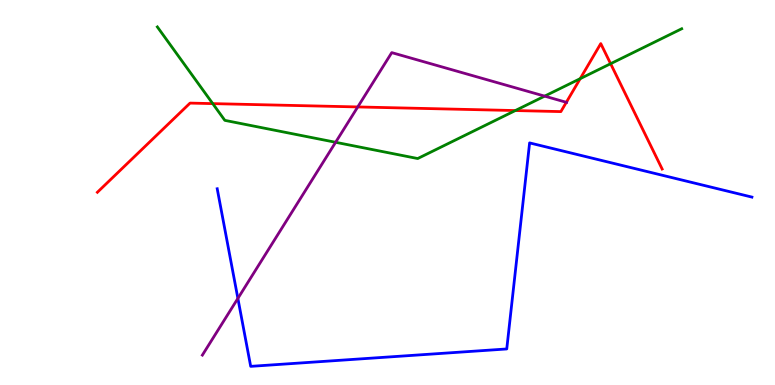[{'lines': ['blue', 'red'], 'intersections': []}, {'lines': ['green', 'red'], 'intersections': [{'x': 2.74, 'y': 7.31}, {'x': 6.65, 'y': 7.13}, {'x': 7.49, 'y': 7.96}, {'x': 7.88, 'y': 8.35}]}, {'lines': ['purple', 'red'], 'intersections': [{'x': 4.62, 'y': 7.22}, {'x': 7.31, 'y': 7.34}]}, {'lines': ['blue', 'green'], 'intersections': []}, {'lines': ['blue', 'purple'], 'intersections': [{'x': 3.07, 'y': 2.25}]}, {'lines': ['green', 'purple'], 'intersections': [{'x': 4.33, 'y': 6.3}, {'x': 7.03, 'y': 7.5}]}]